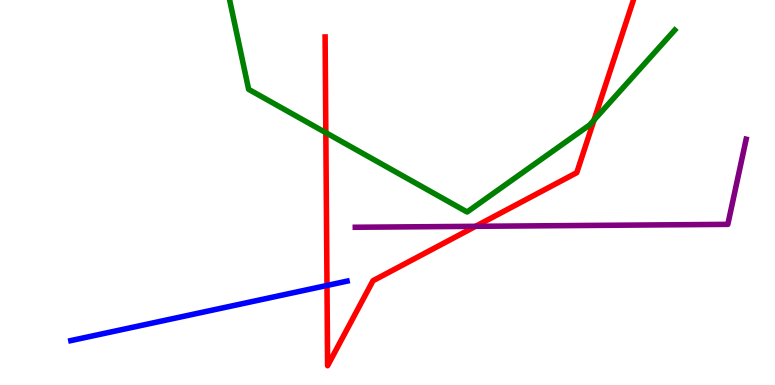[{'lines': ['blue', 'red'], 'intersections': [{'x': 4.22, 'y': 2.59}]}, {'lines': ['green', 'red'], 'intersections': [{'x': 4.2, 'y': 6.55}, {'x': 7.67, 'y': 6.88}]}, {'lines': ['purple', 'red'], 'intersections': [{'x': 6.14, 'y': 4.12}]}, {'lines': ['blue', 'green'], 'intersections': []}, {'lines': ['blue', 'purple'], 'intersections': []}, {'lines': ['green', 'purple'], 'intersections': []}]